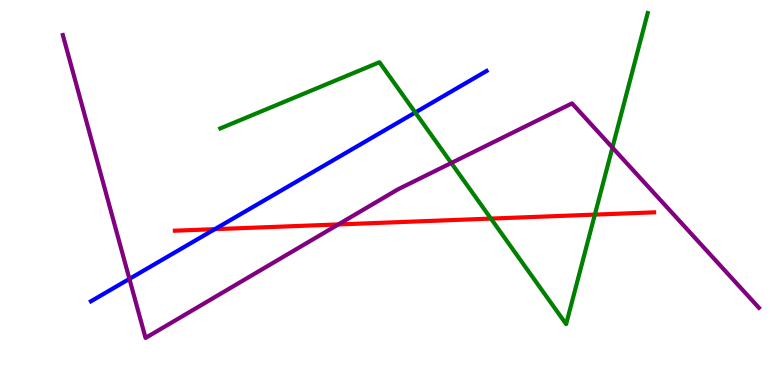[{'lines': ['blue', 'red'], 'intersections': [{'x': 2.77, 'y': 4.05}]}, {'lines': ['green', 'red'], 'intersections': [{'x': 6.33, 'y': 4.32}, {'x': 7.68, 'y': 4.43}]}, {'lines': ['purple', 'red'], 'intersections': [{'x': 4.37, 'y': 4.17}]}, {'lines': ['blue', 'green'], 'intersections': [{'x': 5.36, 'y': 7.08}]}, {'lines': ['blue', 'purple'], 'intersections': [{'x': 1.67, 'y': 2.76}]}, {'lines': ['green', 'purple'], 'intersections': [{'x': 5.82, 'y': 5.77}, {'x': 7.9, 'y': 6.17}]}]